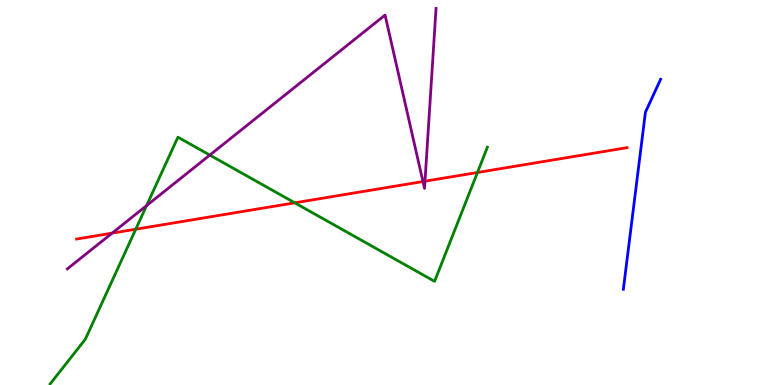[{'lines': ['blue', 'red'], 'intersections': []}, {'lines': ['green', 'red'], 'intersections': [{'x': 1.75, 'y': 4.05}, {'x': 3.8, 'y': 4.73}, {'x': 6.16, 'y': 5.52}]}, {'lines': ['purple', 'red'], 'intersections': [{'x': 1.45, 'y': 3.94}, {'x': 5.46, 'y': 5.28}, {'x': 5.48, 'y': 5.29}]}, {'lines': ['blue', 'green'], 'intersections': []}, {'lines': ['blue', 'purple'], 'intersections': []}, {'lines': ['green', 'purple'], 'intersections': [{'x': 1.89, 'y': 4.66}, {'x': 2.71, 'y': 5.97}]}]